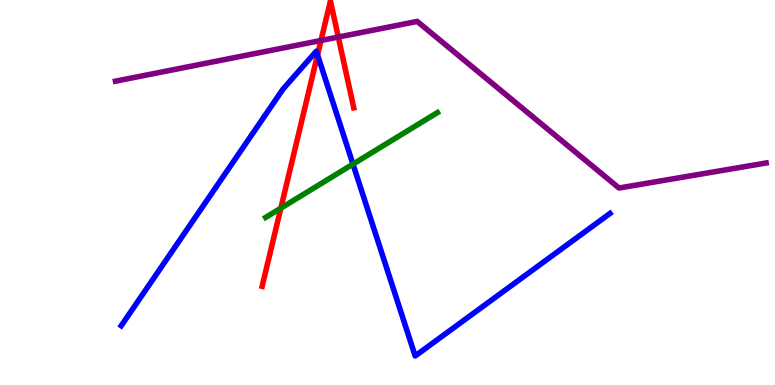[{'lines': ['blue', 'red'], 'intersections': [{'x': 4.1, 'y': 8.57}]}, {'lines': ['green', 'red'], 'intersections': [{'x': 3.62, 'y': 4.59}]}, {'lines': ['purple', 'red'], 'intersections': [{'x': 4.14, 'y': 8.95}, {'x': 4.37, 'y': 9.04}]}, {'lines': ['blue', 'green'], 'intersections': [{'x': 4.55, 'y': 5.74}]}, {'lines': ['blue', 'purple'], 'intersections': []}, {'lines': ['green', 'purple'], 'intersections': []}]